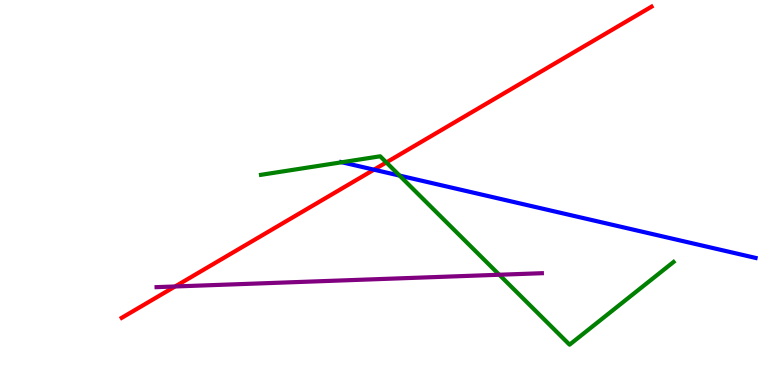[{'lines': ['blue', 'red'], 'intersections': [{'x': 4.83, 'y': 5.59}]}, {'lines': ['green', 'red'], 'intersections': [{'x': 4.99, 'y': 5.78}]}, {'lines': ['purple', 'red'], 'intersections': [{'x': 2.26, 'y': 2.56}]}, {'lines': ['blue', 'green'], 'intersections': [{'x': 4.41, 'y': 5.79}, {'x': 5.16, 'y': 5.44}]}, {'lines': ['blue', 'purple'], 'intersections': []}, {'lines': ['green', 'purple'], 'intersections': [{'x': 6.44, 'y': 2.86}]}]